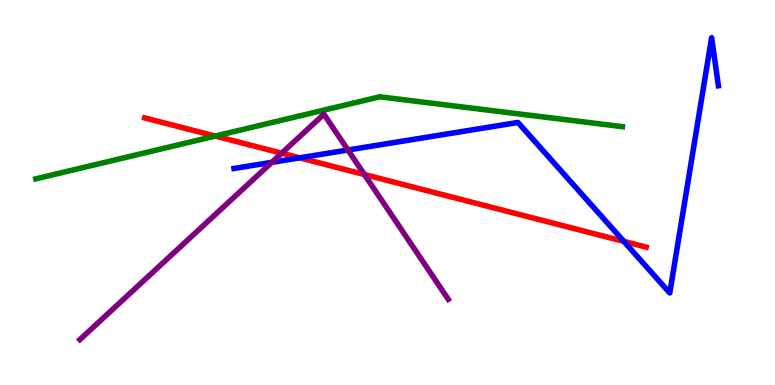[{'lines': ['blue', 'red'], 'intersections': [{'x': 3.87, 'y': 5.9}, {'x': 8.05, 'y': 3.73}]}, {'lines': ['green', 'red'], 'intersections': [{'x': 2.78, 'y': 6.47}]}, {'lines': ['purple', 'red'], 'intersections': [{'x': 3.63, 'y': 6.02}, {'x': 4.7, 'y': 5.47}]}, {'lines': ['blue', 'green'], 'intersections': []}, {'lines': ['blue', 'purple'], 'intersections': [{'x': 3.51, 'y': 5.78}, {'x': 4.49, 'y': 6.1}]}, {'lines': ['green', 'purple'], 'intersections': []}]